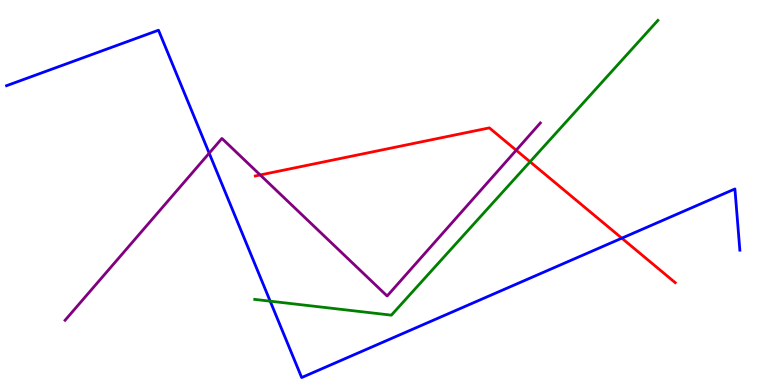[{'lines': ['blue', 'red'], 'intersections': [{'x': 8.02, 'y': 3.81}]}, {'lines': ['green', 'red'], 'intersections': [{'x': 6.84, 'y': 5.8}]}, {'lines': ['purple', 'red'], 'intersections': [{'x': 3.36, 'y': 5.46}, {'x': 6.66, 'y': 6.1}]}, {'lines': ['blue', 'green'], 'intersections': [{'x': 3.49, 'y': 2.18}]}, {'lines': ['blue', 'purple'], 'intersections': [{'x': 2.7, 'y': 6.02}]}, {'lines': ['green', 'purple'], 'intersections': []}]